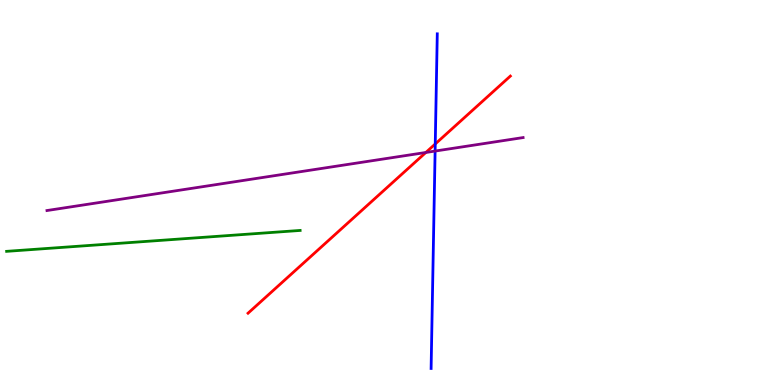[{'lines': ['blue', 'red'], 'intersections': [{'x': 5.62, 'y': 6.26}]}, {'lines': ['green', 'red'], 'intersections': []}, {'lines': ['purple', 'red'], 'intersections': [{'x': 5.49, 'y': 6.04}]}, {'lines': ['blue', 'green'], 'intersections': []}, {'lines': ['blue', 'purple'], 'intersections': [{'x': 5.61, 'y': 6.08}]}, {'lines': ['green', 'purple'], 'intersections': []}]